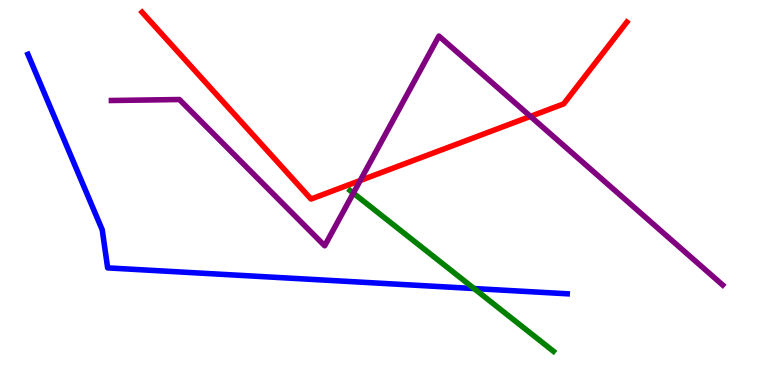[{'lines': ['blue', 'red'], 'intersections': []}, {'lines': ['green', 'red'], 'intersections': []}, {'lines': ['purple', 'red'], 'intersections': [{'x': 4.65, 'y': 5.31}, {'x': 6.84, 'y': 6.98}]}, {'lines': ['blue', 'green'], 'intersections': [{'x': 6.12, 'y': 2.51}]}, {'lines': ['blue', 'purple'], 'intersections': []}, {'lines': ['green', 'purple'], 'intersections': [{'x': 4.56, 'y': 4.98}]}]